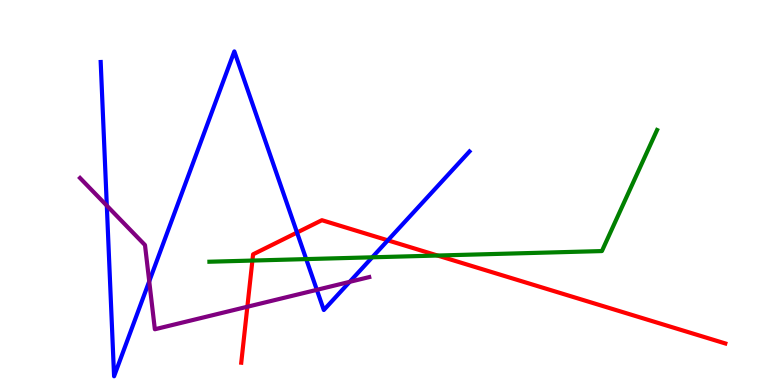[{'lines': ['blue', 'red'], 'intersections': [{'x': 3.83, 'y': 3.96}, {'x': 5.0, 'y': 3.76}]}, {'lines': ['green', 'red'], 'intersections': [{'x': 3.26, 'y': 3.23}, {'x': 5.65, 'y': 3.36}]}, {'lines': ['purple', 'red'], 'intersections': [{'x': 3.19, 'y': 2.03}]}, {'lines': ['blue', 'green'], 'intersections': [{'x': 3.95, 'y': 3.27}, {'x': 4.8, 'y': 3.32}]}, {'lines': ['blue', 'purple'], 'intersections': [{'x': 1.38, 'y': 4.66}, {'x': 1.93, 'y': 2.69}, {'x': 4.09, 'y': 2.47}, {'x': 4.51, 'y': 2.68}]}, {'lines': ['green', 'purple'], 'intersections': []}]